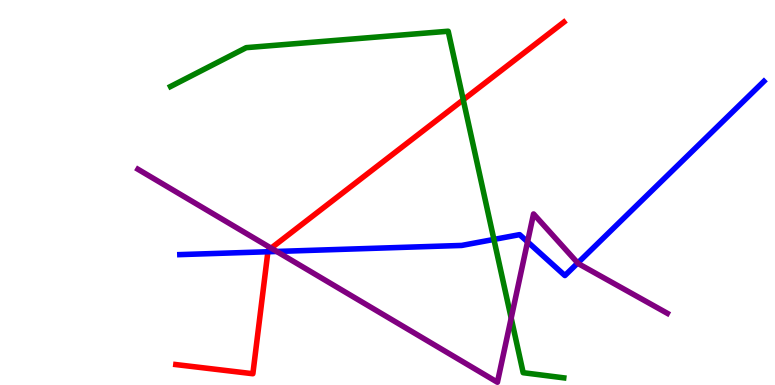[{'lines': ['blue', 'red'], 'intersections': [{'x': 3.46, 'y': 3.46}]}, {'lines': ['green', 'red'], 'intersections': [{'x': 5.98, 'y': 7.41}]}, {'lines': ['purple', 'red'], 'intersections': [{'x': 3.5, 'y': 3.55}]}, {'lines': ['blue', 'green'], 'intersections': [{'x': 6.37, 'y': 3.78}]}, {'lines': ['blue', 'purple'], 'intersections': [{'x': 3.57, 'y': 3.47}, {'x': 6.81, 'y': 3.72}, {'x': 7.45, 'y': 3.17}]}, {'lines': ['green', 'purple'], 'intersections': [{'x': 6.6, 'y': 1.74}]}]